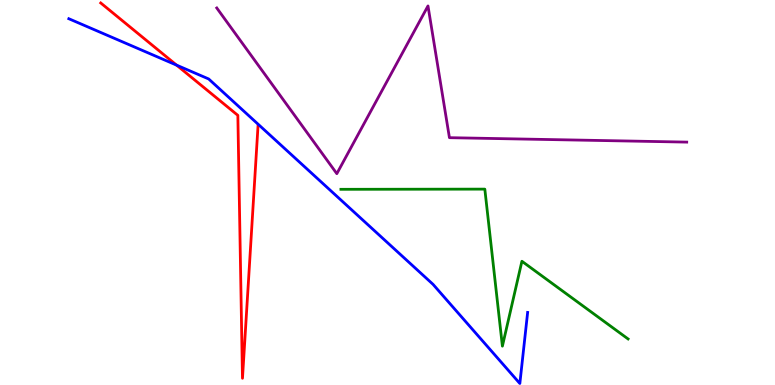[{'lines': ['blue', 'red'], 'intersections': [{'x': 2.28, 'y': 8.31}]}, {'lines': ['green', 'red'], 'intersections': []}, {'lines': ['purple', 'red'], 'intersections': []}, {'lines': ['blue', 'green'], 'intersections': []}, {'lines': ['blue', 'purple'], 'intersections': []}, {'lines': ['green', 'purple'], 'intersections': []}]